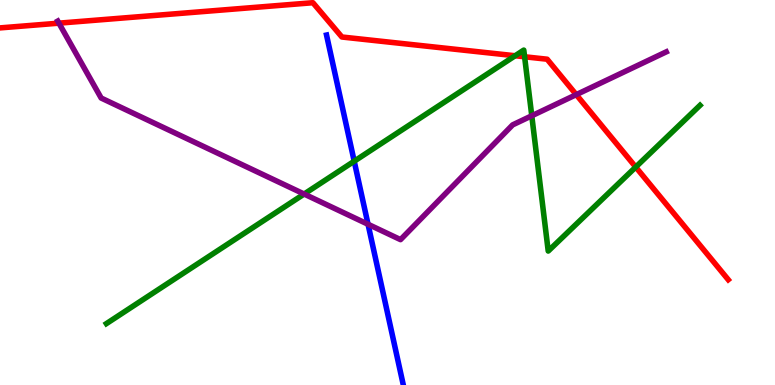[{'lines': ['blue', 'red'], 'intersections': []}, {'lines': ['green', 'red'], 'intersections': [{'x': 6.65, 'y': 8.55}, {'x': 6.77, 'y': 8.53}, {'x': 8.2, 'y': 5.66}]}, {'lines': ['purple', 'red'], 'intersections': [{'x': 0.76, 'y': 9.4}, {'x': 7.44, 'y': 7.54}]}, {'lines': ['blue', 'green'], 'intersections': [{'x': 4.57, 'y': 5.81}]}, {'lines': ['blue', 'purple'], 'intersections': [{'x': 4.75, 'y': 4.17}]}, {'lines': ['green', 'purple'], 'intersections': [{'x': 3.92, 'y': 4.96}, {'x': 6.86, 'y': 6.99}]}]